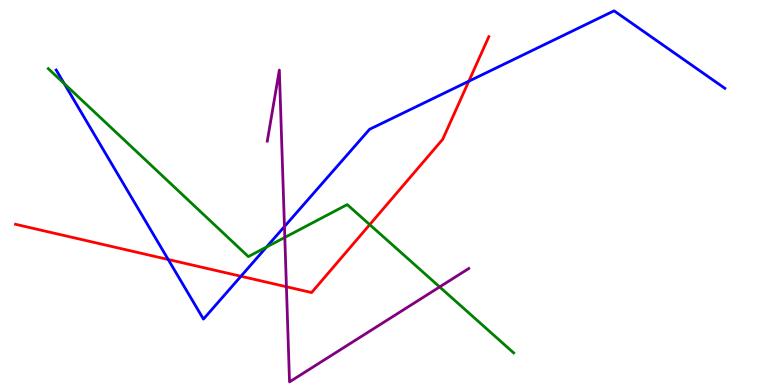[{'lines': ['blue', 'red'], 'intersections': [{'x': 2.17, 'y': 3.26}, {'x': 3.11, 'y': 2.82}, {'x': 6.05, 'y': 7.89}]}, {'lines': ['green', 'red'], 'intersections': [{'x': 4.77, 'y': 4.17}]}, {'lines': ['purple', 'red'], 'intersections': [{'x': 3.7, 'y': 2.55}]}, {'lines': ['blue', 'green'], 'intersections': [{'x': 0.829, 'y': 7.83}, {'x': 3.44, 'y': 3.58}]}, {'lines': ['blue', 'purple'], 'intersections': [{'x': 3.67, 'y': 4.12}]}, {'lines': ['green', 'purple'], 'intersections': [{'x': 3.67, 'y': 3.83}, {'x': 5.67, 'y': 2.55}]}]